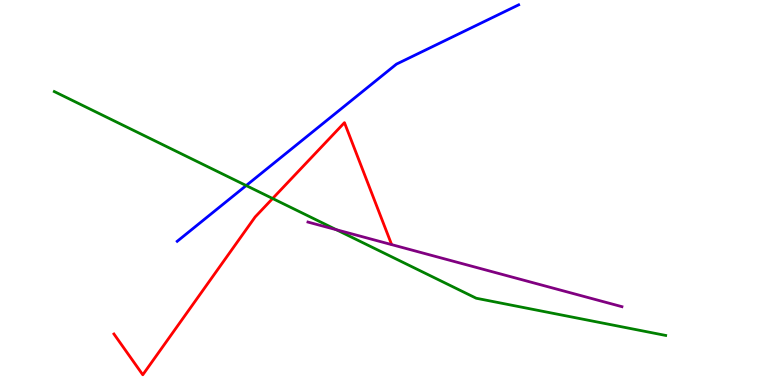[{'lines': ['blue', 'red'], 'intersections': []}, {'lines': ['green', 'red'], 'intersections': [{'x': 3.52, 'y': 4.84}]}, {'lines': ['purple', 'red'], 'intersections': []}, {'lines': ['blue', 'green'], 'intersections': [{'x': 3.18, 'y': 5.18}]}, {'lines': ['blue', 'purple'], 'intersections': []}, {'lines': ['green', 'purple'], 'intersections': [{'x': 4.34, 'y': 4.03}]}]